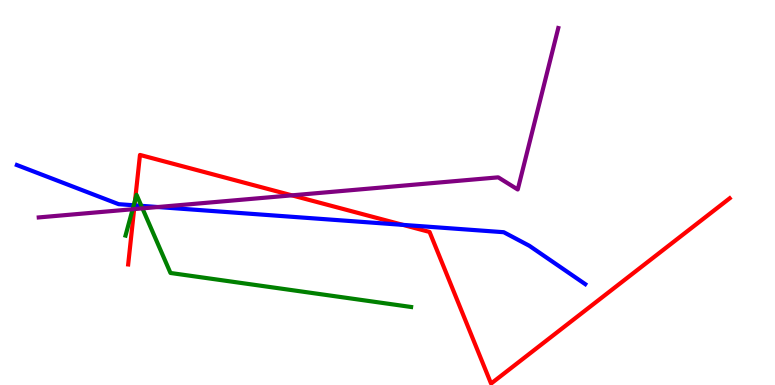[{'lines': ['blue', 'red'], 'intersections': [{'x': 1.74, 'y': 4.67}, {'x': 5.2, 'y': 4.16}]}, {'lines': ['green', 'red'], 'intersections': [{'x': 1.74, 'y': 4.8}]}, {'lines': ['purple', 'red'], 'intersections': [{'x': 1.73, 'y': 4.57}, {'x': 3.77, 'y': 4.93}]}, {'lines': ['blue', 'green'], 'intersections': [{'x': 1.73, 'y': 4.67}, {'x': 1.82, 'y': 4.65}]}, {'lines': ['blue', 'purple'], 'intersections': [{'x': 2.04, 'y': 4.62}]}, {'lines': ['green', 'purple'], 'intersections': [{'x': 1.71, 'y': 4.57}, {'x': 1.84, 'y': 4.59}]}]